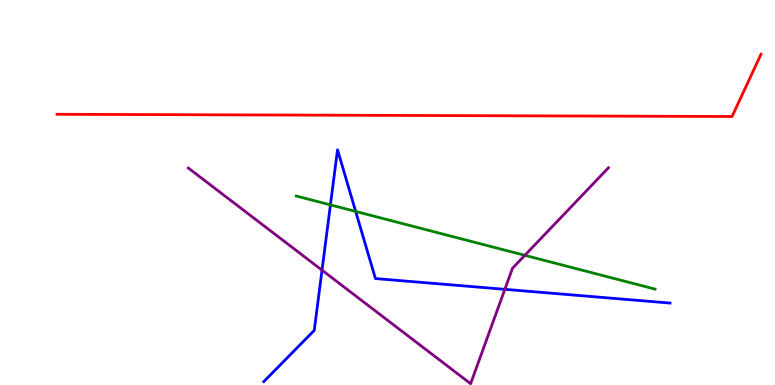[{'lines': ['blue', 'red'], 'intersections': []}, {'lines': ['green', 'red'], 'intersections': []}, {'lines': ['purple', 'red'], 'intersections': []}, {'lines': ['blue', 'green'], 'intersections': [{'x': 4.26, 'y': 4.68}, {'x': 4.59, 'y': 4.51}]}, {'lines': ['blue', 'purple'], 'intersections': [{'x': 4.16, 'y': 2.98}, {'x': 6.51, 'y': 2.49}]}, {'lines': ['green', 'purple'], 'intersections': [{'x': 6.77, 'y': 3.37}]}]